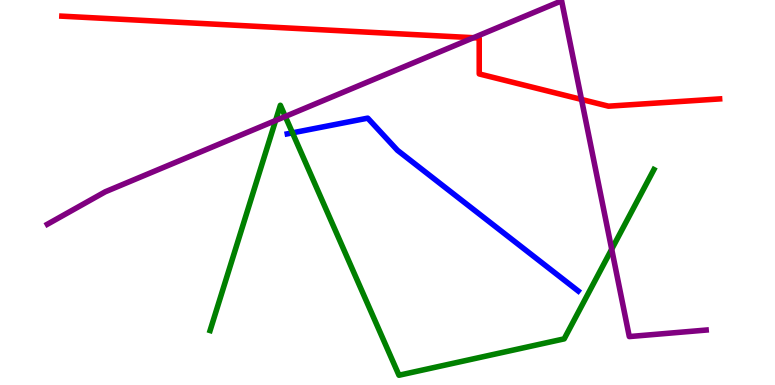[{'lines': ['blue', 'red'], 'intersections': []}, {'lines': ['green', 'red'], 'intersections': []}, {'lines': ['purple', 'red'], 'intersections': [{'x': 6.11, 'y': 9.02}, {'x': 7.5, 'y': 7.42}]}, {'lines': ['blue', 'green'], 'intersections': [{'x': 3.77, 'y': 6.55}]}, {'lines': ['blue', 'purple'], 'intersections': []}, {'lines': ['green', 'purple'], 'intersections': [{'x': 3.56, 'y': 6.87}, {'x': 3.68, 'y': 6.97}, {'x': 7.89, 'y': 3.53}]}]